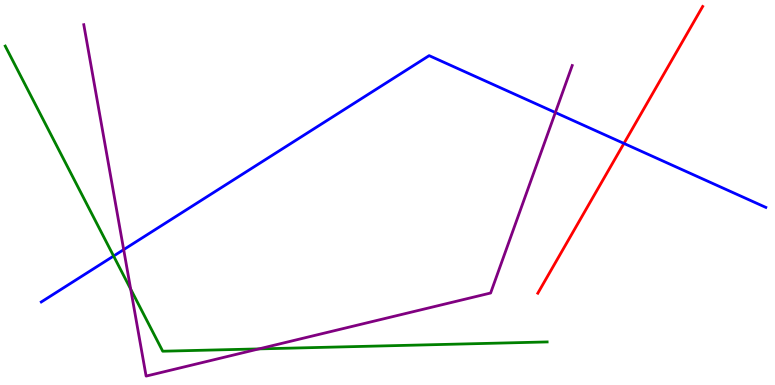[{'lines': ['blue', 'red'], 'intersections': [{'x': 8.05, 'y': 6.27}]}, {'lines': ['green', 'red'], 'intersections': []}, {'lines': ['purple', 'red'], 'intersections': []}, {'lines': ['blue', 'green'], 'intersections': [{'x': 1.47, 'y': 3.35}]}, {'lines': ['blue', 'purple'], 'intersections': [{'x': 1.6, 'y': 3.52}, {'x': 7.17, 'y': 7.08}]}, {'lines': ['green', 'purple'], 'intersections': [{'x': 1.69, 'y': 2.49}, {'x': 3.34, 'y': 0.938}]}]